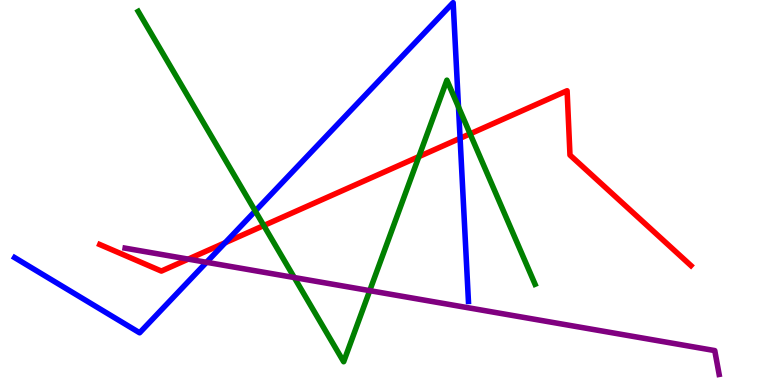[{'lines': ['blue', 'red'], 'intersections': [{'x': 2.9, 'y': 3.7}, {'x': 5.94, 'y': 6.41}]}, {'lines': ['green', 'red'], 'intersections': [{'x': 3.4, 'y': 4.14}, {'x': 5.4, 'y': 5.93}, {'x': 6.07, 'y': 6.52}]}, {'lines': ['purple', 'red'], 'intersections': [{'x': 2.43, 'y': 3.27}]}, {'lines': ['blue', 'green'], 'intersections': [{'x': 3.29, 'y': 4.52}, {'x': 5.92, 'y': 7.22}]}, {'lines': ['blue', 'purple'], 'intersections': [{'x': 2.67, 'y': 3.19}]}, {'lines': ['green', 'purple'], 'intersections': [{'x': 3.8, 'y': 2.79}, {'x': 4.77, 'y': 2.45}]}]